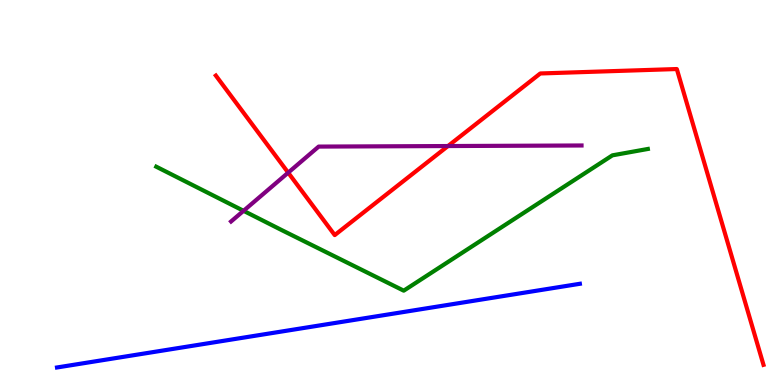[{'lines': ['blue', 'red'], 'intersections': []}, {'lines': ['green', 'red'], 'intersections': []}, {'lines': ['purple', 'red'], 'intersections': [{'x': 3.72, 'y': 5.52}, {'x': 5.78, 'y': 6.21}]}, {'lines': ['blue', 'green'], 'intersections': []}, {'lines': ['blue', 'purple'], 'intersections': []}, {'lines': ['green', 'purple'], 'intersections': [{'x': 3.14, 'y': 4.52}]}]